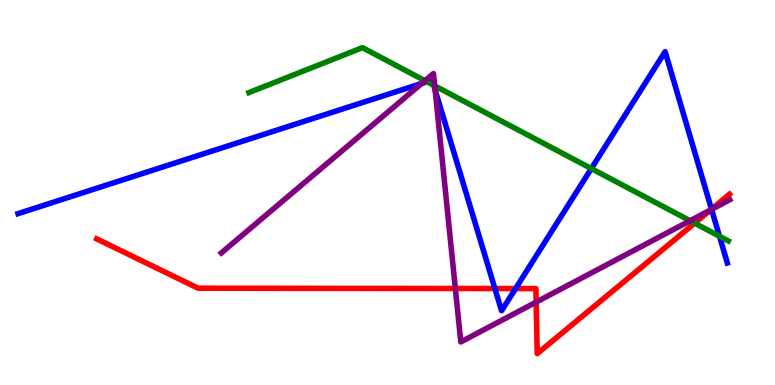[{'lines': ['blue', 'red'], 'intersections': [{'x': 6.39, 'y': 2.51}, {'x': 6.65, 'y': 2.5}, {'x': 9.18, 'y': 4.57}]}, {'lines': ['green', 'red'], 'intersections': [{'x': 8.96, 'y': 4.2}]}, {'lines': ['purple', 'red'], 'intersections': [{'x': 5.88, 'y': 2.51}, {'x': 6.92, 'y': 2.15}, {'x': 9.17, 'y': 4.55}]}, {'lines': ['blue', 'green'], 'intersections': [{'x': 5.51, 'y': 7.88}, {'x': 5.6, 'y': 7.78}, {'x': 7.63, 'y': 5.62}, {'x': 9.28, 'y': 3.86}]}, {'lines': ['blue', 'purple'], 'intersections': [{'x': 5.44, 'y': 7.83}, {'x': 5.61, 'y': 7.66}, {'x': 9.18, 'y': 4.56}]}, {'lines': ['green', 'purple'], 'intersections': [{'x': 5.48, 'y': 7.9}, {'x': 5.61, 'y': 7.77}, {'x': 8.9, 'y': 4.27}]}]